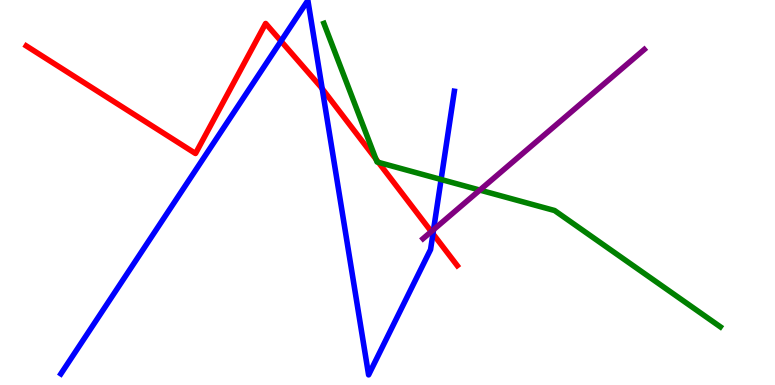[{'lines': ['blue', 'red'], 'intersections': [{'x': 3.63, 'y': 8.93}, {'x': 4.16, 'y': 7.7}, {'x': 5.59, 'y': 3.93}]}, {'lines': ['green', 'red'], 'intersections': [{'x': 4.85, 'y': 5.87}, {'x': 4.88, 'y': 5.78}]}, {'lines': ['purple', 'red'], 'intersections': [{'x': 5.56, 'y': 3.98}]}, {'lines': ['blue', 'green'], 'intersections': [{'x': 5.69, 'y': 5.34}]}, {'lines': ['blue', 'purple'], 'intersections': [{'x': 5.59, 'y': 4.04}]}, {'lines': ['green', 'purple'], 'intersections': [{'x': 6.19, 'y': 5.06}]}]